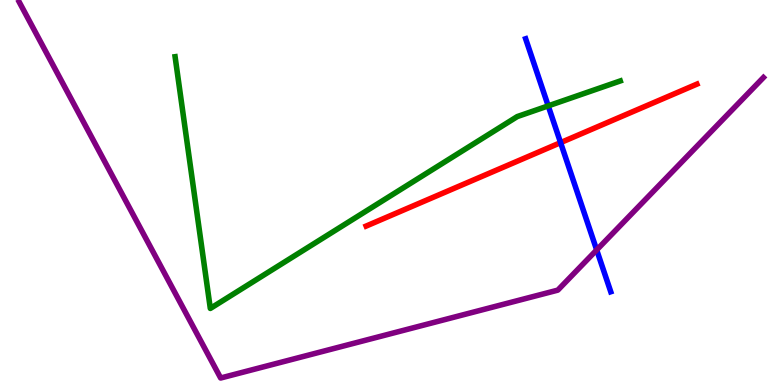[{'lines': ['blue', 'red'], 'intersections': [{'x': 7.23, 'y': 6.3}]}, {'lines': ['green', 'red'], 'intersections': []}, {'lines': ['purple', 'red'], 'intersections': []}, {'lines': ['blue', 'green'], 'intersections': [{'x': 7.07, 'y': 7.25}]}, {'lines': ['blue', 'purple'], 'intersections': [{'x': 7.7, 'y': 3.51}]}, {'lines': ['green', 'purple'], 'intersections': []}]